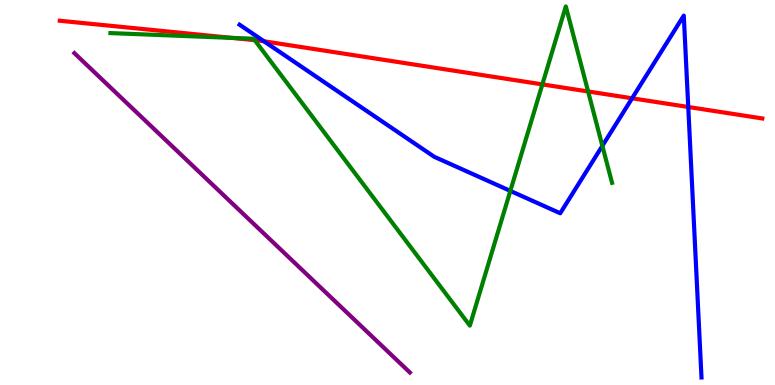[{'lines': ['blue', 'red'], 'intersections': [{'x': 3.41, 'y': 8.93}, {'x': 8.16, 'y': 7.45}, {'x': 8.88, 'y': 7.22}]}, {'lines': ['green', 'red'], 'intersections': [{'x': 2.99, 'y': 9.02}, {'x': 3.29, 'y': 8.96}, {'x': 7.0, 'y': 7.81}, {'x': 7.59, 'y': 7.62}]}, {'lines': ['purple', 'red'], 'intersections': []}, {'lines': ['blue', 'green'], 'intersections': [{'x': 6.59, 'y': 5.04}, {'x': 7.77, 'y': 6.21}]}, {'lines': ['blue', 'purple'], 'intersections': []}, {'lines': ['green', 'purple'], 'intersections': []}]